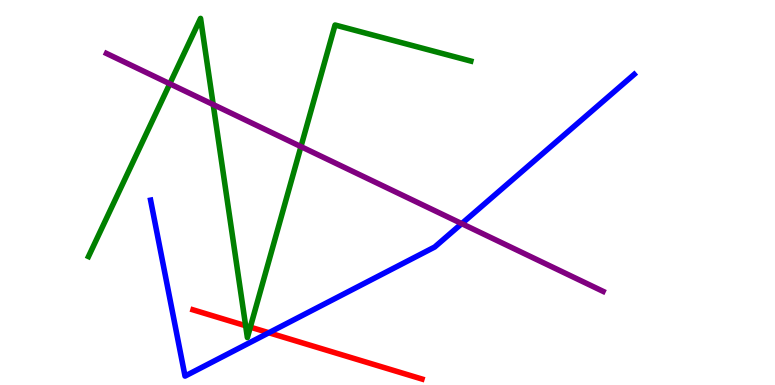[{'lines': ['blue', 'red'], 'intersections': [{'x': 3.47, 'y': 1.36}]}, {'lines': ['green', 'red'], 'intersections': [{'x': 3.17, 'y': 1.54}, {'x': 3.23, 'y': 1.5}]}, {'lines': ['purple', 'red'], 'intersections': []}, {'lines': ['blue', 'green'], 'intersections': []}, {'lines': ['blue', 'purple'], 'intersections': [{'x': 5.96, 'y': 4.19}]}, {'lines': ['green', 'purple'], 'intersections': [{'x': 2.19, 'y': 7.82}, {'x': 2.75, 'y': 7.28}, {'x': 3.88, 'y': 6.19}]}]